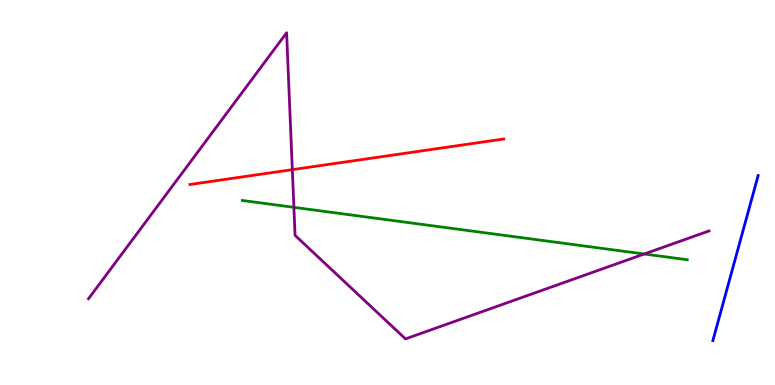[{'lines': ['blue', 'red'], 'intersections': []}, {'lines': ['green', 'red'], 'intersections': []}, {'lines': ['purple', 'red'], 'intersections': [{'x': 3.77, 'y': 5.59}]}, {'lines': ['blue', 'green'], 'intersections': []}, {'lines': ['blue', 'purple'], 'intersections': []}, {'lines': ['green', 'purple'], 'intersections': [{'x': 3.79, 'y': 4.61}, {'x': 8.31, 'y': 3.4}]}]